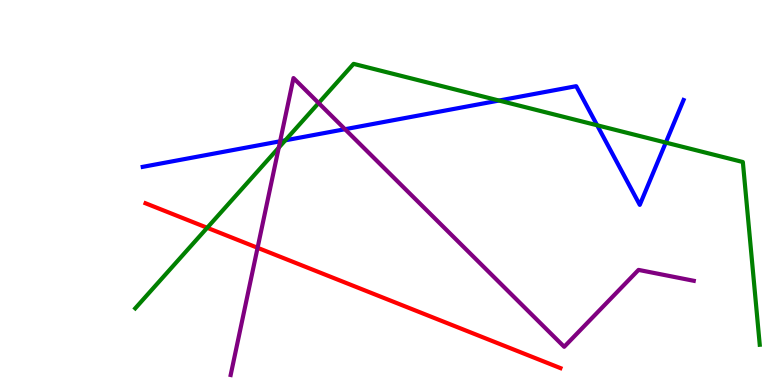[{'lines': ['blue', 'red'], 'intersections': []}, {'lines': ['green', 'red'], 'intersections': [{'x': 2.67, 'y': 4.08}]}, {'lines': ['purple', 'red'], 'intersections': [{'x': 3.32, 'y': 3.56}]}, {'lines': ['blue', 'green'], 'intersections': [{'x': 3.68, 'y': 6.36}, {'x': 6.44, 'y': 7.39}, {'x': 7.71, 'y': 6.75}, {'x': 8.59, 'y': 6.3}]}, {'lines': ['blue', 'purple'], 'intersections': [{'x': 3.61, 'y': 6.33}, {'x': 4.45, 'y': 6.64}]}, {'lines': ['green', 'purple'], 'intersections': [{'x': 3.6, 'y': 6.17}, {'x': 4.11, 'y': 7.32}]}]